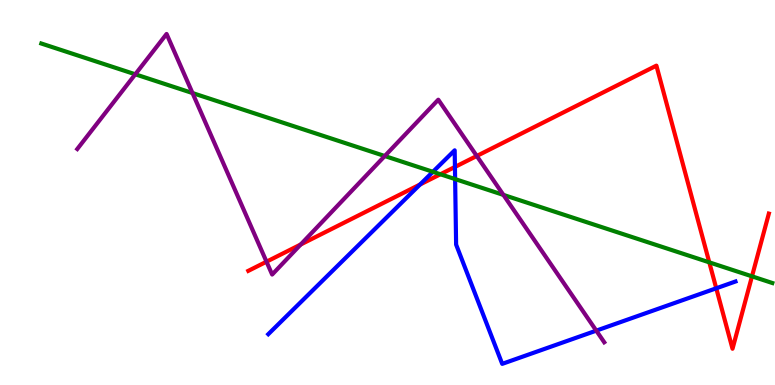[{'lines': ['blue', 'red'], 'intersections': [{'x': 5.42, 'y': 5.21}, {'x': 5.87, 'y': 5.66}, {'x': 9.24, 'y': 2.51}]}, {'lines': ['green', 'red'], 'intersections': [{'x': 5.68, 'y': 5.47}, {'x': 9.15, 'y': 3.19}, {'x': 9.7, 'y': 2.82}]}, {'lines': ['purple', 'red'], 'intersections': [{'x': 3.44, 'y': 3.2}, {'x': 3.88, 'y': 3.65}, {'x': 6.15, 'y': 5.95}]}, {'lines': ['blue', 'green'], 'intersections': [{'x': 5.59, 'y': 5.54}, {'x': 5.87, 'y': 5.35}]}, {'lines': ['blue', 'purple'], 'intersections': [{'x': 7.69, 'y': 1.41}]}, {'lines': ['green', 'purple'], 'intersections': [{'x': 1.75, 'y': 8.07}, {'x': 2.48, 'y': 7.58}, {'x': 4.96, 'y': 5.95}, {'x': 6.5, 'y': 4.94}]}]